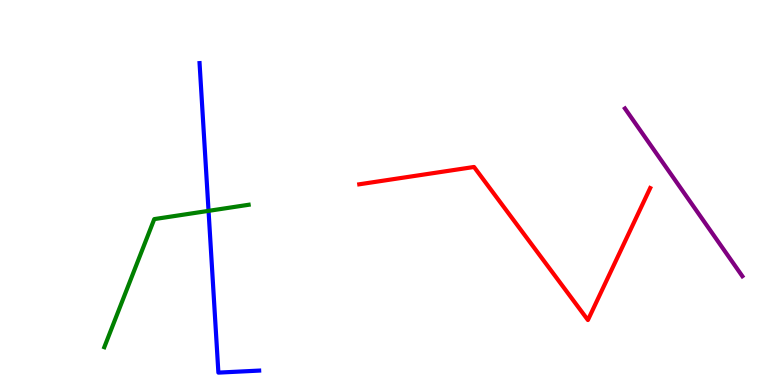[{'lines': ['blue', 'red'], 'intersections': []}, {'lines': ['green', 'red'], 'intersections': []}, {'lines': ['purple', 'red'], 'intersections': []}, {'lines': ['blue', 'green'], 'intersections': [{'x': 2.69, 'y': 4.52}]}, {'lines': ['blue', 'purple'], 'intersections': []}, {'lines': ['green', 'purple'], 'intersections': []}]